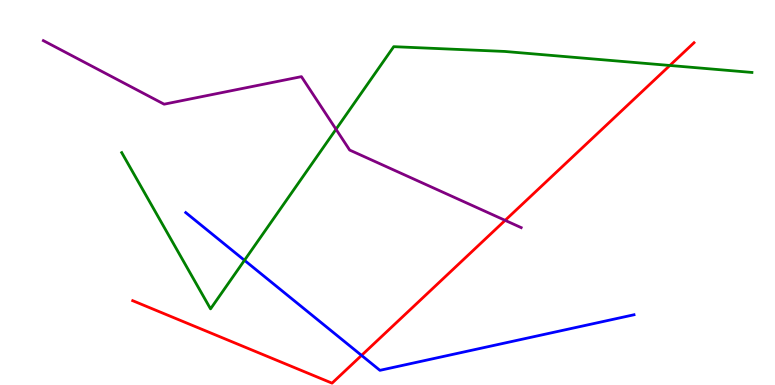[{'lines': ['blue', 'red'], 'intersections': [{'x': 4.67, 'y': 0.769}]}, {'lines': ['green', 'red'], 'intersections': [{'x': 8.64, 'y': 8.3}]}, {'lines': ['purple', 'red'], 'intersections': [{'x': 6.52, 'y': 4.28}]}, {'lines': ['blue', 'green'], 'intersections': [{'x': 3.15, 'y': 3.24}]}, {'lines': ['blue', 'purple'], 'intersections': []}, {'lines': ['green', 'purple'], 'intersections': [{'x': 4.34, 'y': 6.64}]}]